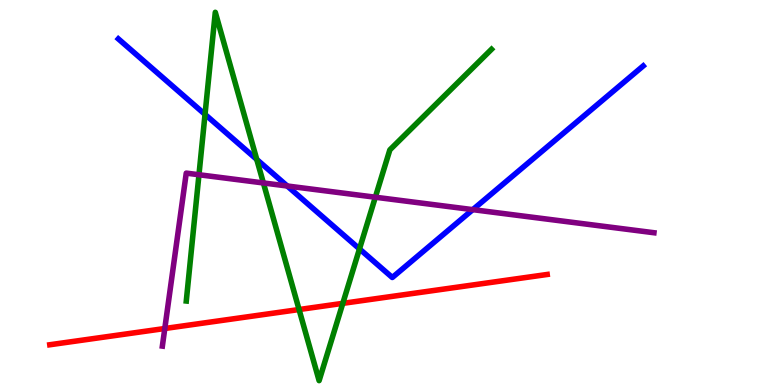[{'lines': ['blue', 'red'], 'intersections': []}, {'lines': ['green', 'red'], 'intersections': [{'x': 3.86, 'y': 1.96}, {'x': 4.42, 'y': 2.12}]}, {'lines': ['purple', 'red'], 'intersections': [{'x': 2.13, 'y': 1.47}]}, {'lines': ['blue', 'green'], 'intersections': [{'x': 2.65, 'y': 7.03}, {'x': 3.31, 'y': 5.86}, {'x': 4.64, 'y': 3.53}]}, {'lines': ['blue', 'purple'], 'intersections': [{'x': 3.71, 'y': 5.17}, {'x': 6.1, 'y': 4.55}]}, {'lines': ['green', 'purple'], 'intersections': [{'x': 2.57, 'y': 5.46}, {'x': 3.4, 'y': 5.25}, {'x': 4.84, 'y': 4.88}]}]